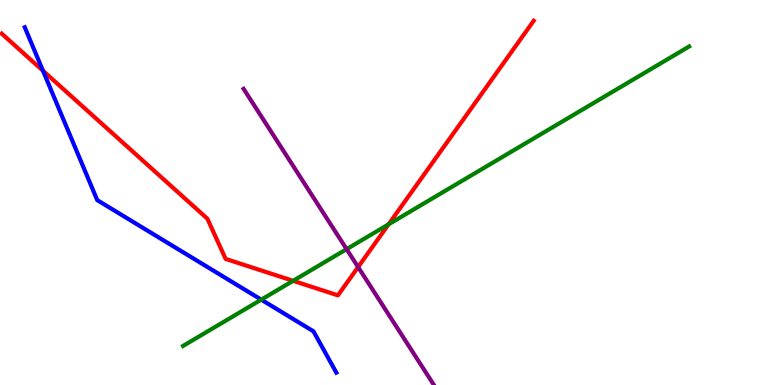[{'lines': ['blue', 'red'], 'intersections': [{'x': 0.555, 'y': 8.16}]}, {'lines': ['green', 'red'], 'intersections': [{'x': 3.78, 'y': 2.71}, {'x': 5.01, 'y': 4.17}]}, {'lines': ['purple', 'red'], 'intersections': [{'x': 4.62, 'y': 3.06}]}, {'lines': ['blue', 'green'], 'intersections': [{'x': 3.37, 'y': 2.22}]}, {'lines': ['blue', 'purple'], 'intersections': []}, {'lines': ['green', 'purple'], 'intersections': [{'x': 4.47, 'y': 3.53}]}]